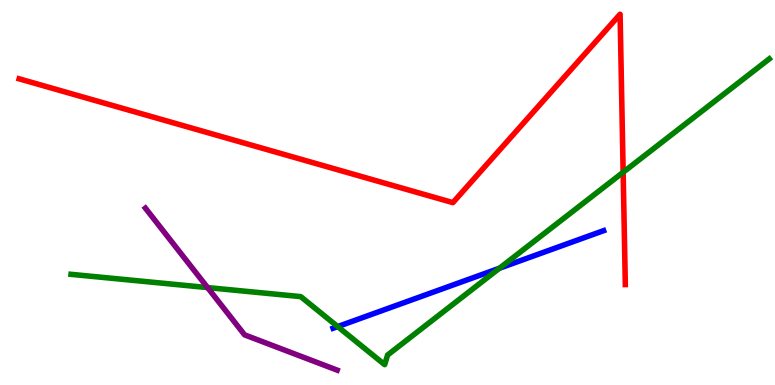[{'lines': ['blue', 'red'], 'intersections': []}, {'lines': ['green', 'red'], 'intersections': [{'x': 8.04, 'y': 5.53}]}, {'lines': ['purple', 'red'], 'intersections': []}, {'lines': ['blue', 'green'], 'intersections': [{'x': 4.36, 'y': 1.52}, {'x': 6.44, 'y': 3.03}]}, {'lines': ['blue', 'purple'], 'intersections': []}, {'lines': ['green', 'purple'], 'intersections': [{'x': 2.68, 'y': 2.53}]}]